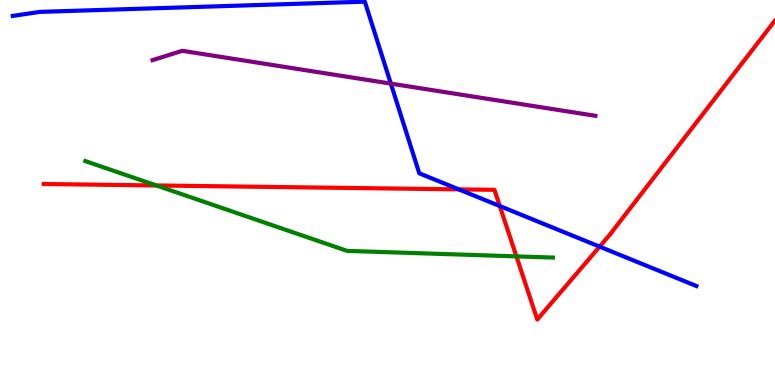[{'lines': ['blue', 'red'], 'intersections': [{'x': 5.92, 'y': 5.08}, {'x': 6.45, 'y': 4.65}, {'x': 7.74, 'y': 3.59}]}, {'lines': ['green', 'red'], 'intersections': [{'x': 2.02, 'y': 5.18}, {'x': 6.66, 'y': 3.34}]}, {'lines': ['purple', 'red'], 'intersections': []}, {'lines': ['blue', 'green'], 'intersections': []}, {'lines': ['blue', 'purple'], 'intersections': [{'x': 5.04, 'y': 7.83}]}, {'lines': ['green', 'purple'], 'intersections': []}]